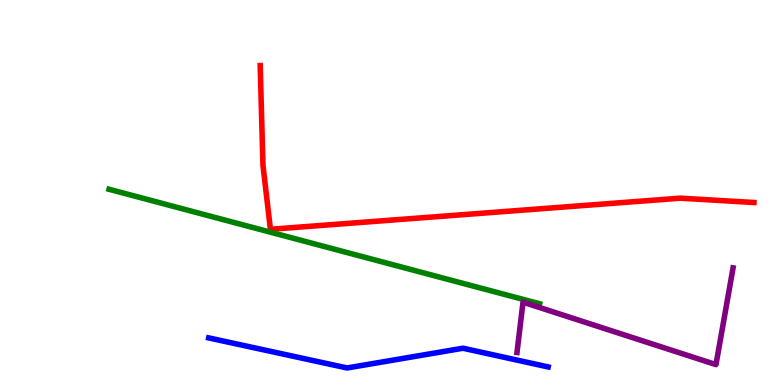[{'lines': ['blue', 'red'], 'intersections': []}, {'lines': ['green', 'red'], 'intersections': []}, {'lines': ['purple', 'red'], 'intersections': []}, {'lines': ['blue', 'green'], 'intersections': []}, {'lines': ['blue', 'purple'], 'intersections': []}, {'lines': ['green', 'purple'], 'intersections': []}]